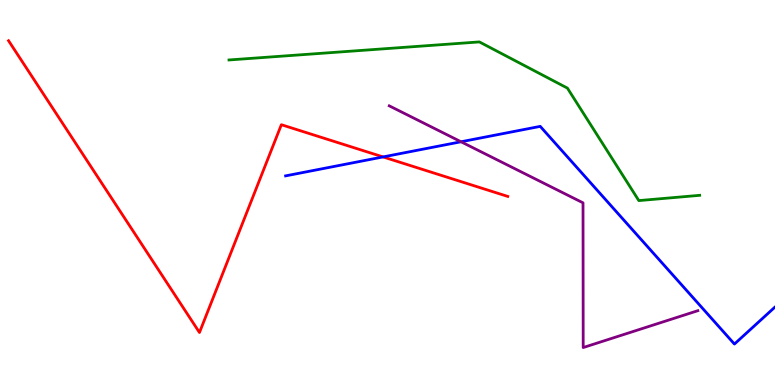[{'lines': ['blue', 'red'], 'intersections': [{'x': 4.94, 'y': 5.92}]}, {'lines': ['green', 'red'], 'intersections': []}, {'lines': ['purple', 'red'], 'intersections': []}, {'lines': ['blue', 'green'], 'intersections': []}, {'lines': ['blue', 'purple'], 'intersections': [{'x': 5.95, 'y': 6.32}]}, {'lines': ['green', 'purple'], 'intersections': []}]